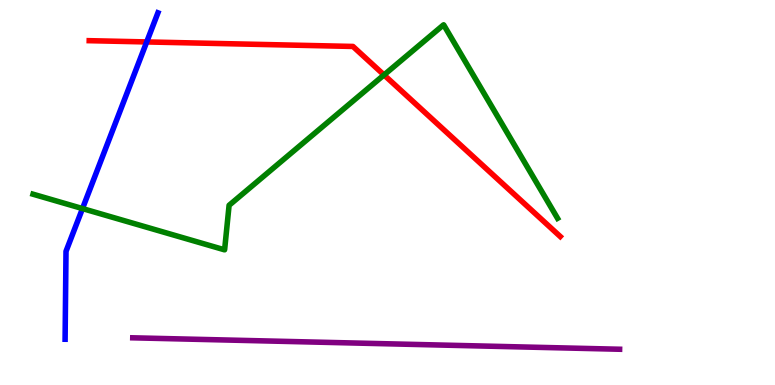[{'lines': ['blue', 'red'], 'intersections': [{'x': 1.89, 'y': 8.91}]}, {'lines': ['green', 'red'], 'intersections': [{'x': 4.96, 'y': 8.05}]}, {'lines': ['purple', 'red'], 'intersections': []}, {'lines': ['blue', 'green'], 'intersections': [{'x': 1.06, 'y': 4.58}]}, {'lines': ['blue', 'purple'], 'intersections': []}, {'lines': ['green', 'purple'], 'intersections': []}]